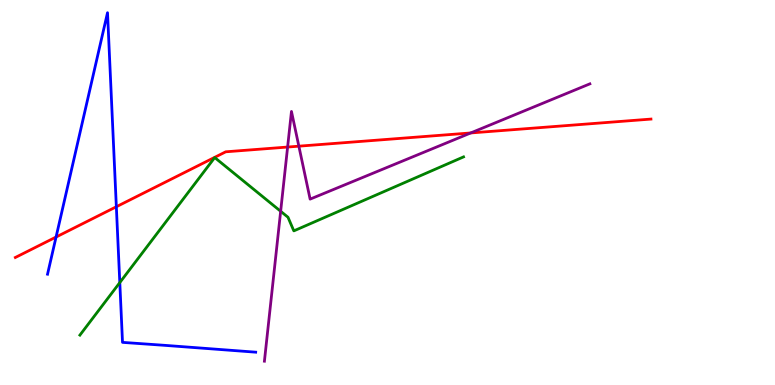[{'lines': ['blue', 'red'], 'intersections': [{'x': 0.723, 'y': 3.84}, {'x': 1.5, 'y': 4.63}]}, {'lines': ['green', 'red'], 'intersections': []}, {'lines': ['purple', 'red'], 'intersections': [{'x': 3.71, 'y': 6.18}, {'x': 3.86, 'y': 6.2}, {'x': 6.07, 'y': 6.55}]}, {'lines': ['blue', 'green'], 'intersections': [{'x': 1.55, 'y': 2.66}]}, {'lines': ['blue', 'purple'], 'intersections': []}, {'lines': ['green', 'purple'], 'intersections': [{'x': 3.62, 'y': 4.51}]}]